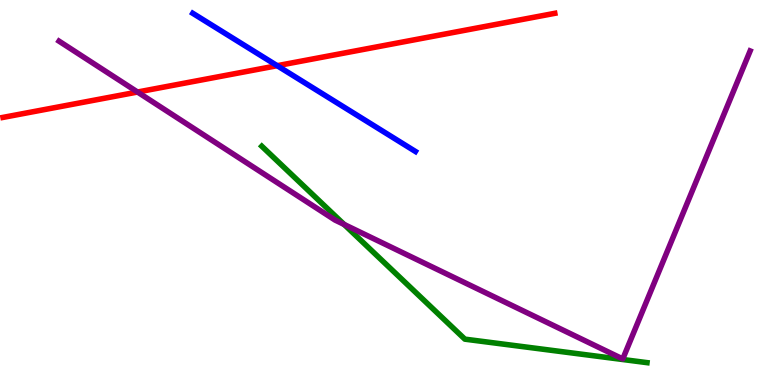[{'lines': ['blue', 'red'], 'intersections': [{'x': 3.58, 'y': 8.29}]}, {'lines': ['green', 'red'], 'intersections': []}, {'lines': ['purple', 'red'], 'intersections': [{'x': 1.77, 'y': 7.61}]}, {'lines': ['blue', 'green'], 'intersections': []}, {'lines': ['blue', 'purple'], 'intersections': []}, {'lines': ['green', 'purple'], 'intersections': [{'x': 4.44, 'y': 4.17}]}]